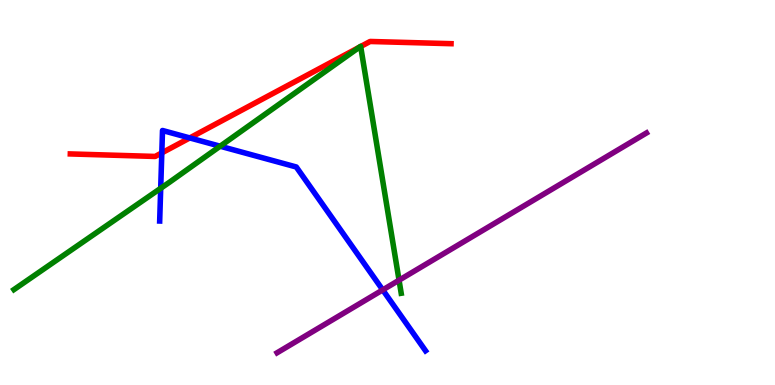[{'lines': ['blue', 'red'], 'intersections': [{'x': 2.09, 'y': 6.03}, {'x': 2.45, 'y': 6.42}]}, {'lines': ['green', 'red'], 'intersections': [{'x': 4.64, 'y': 8.77}, {'x': 4.65, 'y': 8.79}]}, {'lines': ['purple', 'red'], 'intersections': []}, {'lines': ['blue', 'green'], 'intersections': [{'x': 2.07, 'y': 5.11}, {'x': 2.84, 'y': 6.2}]}, {'lines': ['blue', 'purple'], 'intersections': [{'x': 4.94, 'y': 2.47}]}, {'lines': ['green', 'purple'], 'intersections': [{'x': 5.15, 'y': 2.72}]}]